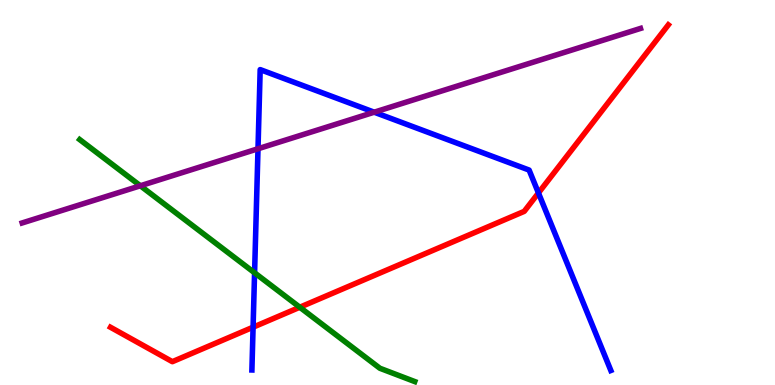[{'lines': ['blue', 'red'], 'intersections': [{'x': 3.27, 'y': 1.5}, {'x': 6.95, 'y': 4.99}]}, {'lines': ['green', 'red'], 'intersections': [{'x': 3.87, 'y': 2.02}]}, {'lines': ['purple', 'red'], 'intersections': []}, {'lines': ['blue', 'green'], 'intersections': [{'x': 3.28, 'y': 2.91}]}, {'lines': ['blue', 'purple'], 'intersections': [{'x': 3.33, 'y': 6.14}, {'x': 4.83, 'y': 7.09}]}, {'lines': ['green', 'purple'], 'intersections': [{'x': 1.81, 'y': 5.17}]}]